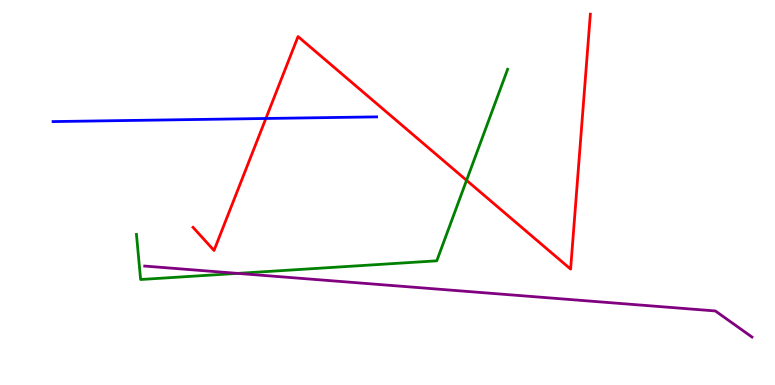[{'lines': ['blue', 'red'], 'intersections': [{'x': 3.43, 'y': 6.92}]}, {'lines': ['green', 'red'], 'intersections': [{'x': 6.02, 'y': 5.32}]}, {'lines': ['purple', 'red'], 'intersections': []}, {'lines': ['blue', 'green'], 'intersections': []}, {'lines': ['blue', 'purple'], 'intersections': []}, {'lines': ['green', 'purple'], 'intersections': [{'x': 3.07, 'y': 2.9}]}]